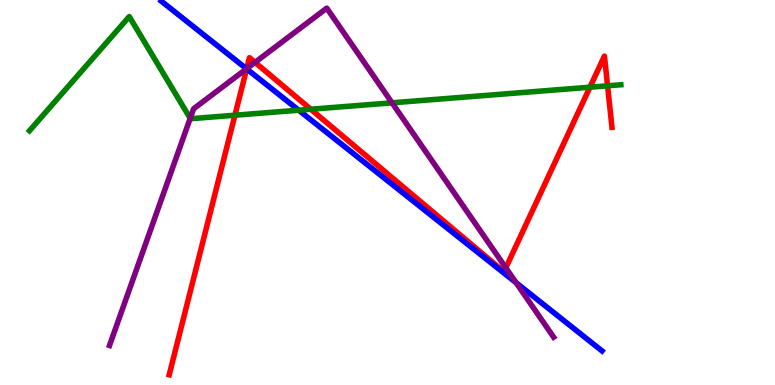[{'lines': ['blue', 'red'], 'intersections': [{'x': 3.18, 'y': 8.21}]}, {'lines': ['green', 'red'], 'intersections': [{'x': 3.03, 'y': 7.01}, {'x': 4.01, 'y': 7.16}, {'x': 7.61, 'y': 7.74}, {'x': 7.84, 'y': 7.77}]}, {'lines': ['purple', 'red'], 'intersections': [{'x': 3.18, 'y': 8.22}, {'x': 3.29, 'y': 8.38}, {'x': 6.53, 'y': 3.04}]}, {'lines': ['blue', 'green'], 'intersections': [{'x': 3.85, 'y': 7.14}]}, {'lines': ['blue', 'purple'], 'intersections': [{'x': 3.18, 'y': 8.21}, {'x': 6.66, 'y': 2.66}]}, {'lines': ['green', 'purple'], 'intersections': [{'x': 2.45, 'y': 6.93}, {'x': 5.06, 'y': 7.33}]}]